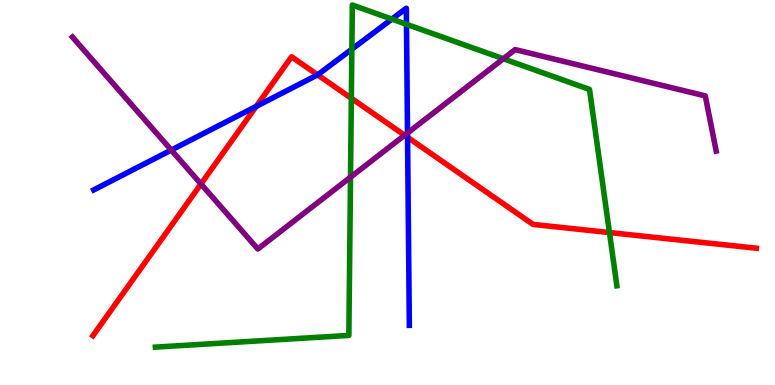[{'lines': ['blue', 'red'], 'intersections': [{'x': 3.31, 'y': 7.24}, {'x': 4.1, 'y': 8.06}, {'x': 5.26, 'y': 6.43}]}, {'lines': ['green', 'red'], 'intersections': [{'x': 4.53, 'y': 7.45}, {'x': 7.86, 'y': 3.96}]}, {'lines': ['purple', 'red'], 'intersections': [{'x': 2.59, 'y': 5.22}, {'x': 5.22, 'y': 6.49}]}, {'lines': ['blue', 'green'], 'intersections': [{'x': 4.54, 'y': 8.72}, {'x': 5.06, 'y': 9.5}, {'x': 5.24, 'y': 9.37}]}, {'lines': ['blue', 'purple'], 'intersections': [{'x': 2.21, 'y': 6.1}, {'x': 5.26, 'y': 6.55}]}, {'lines': ['green', 'purple'], 'intersections': [{'x': 4.52, 'y': 5.4}, {'x': 6.49, 'y': 8.47}]}]